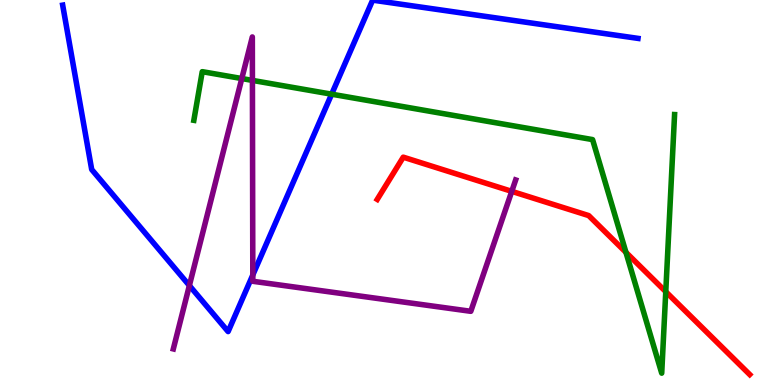[{'lines': ['blue', 'red'], 'intersections': []}, {'lines': ['green', 'red'], 'intersections': [{'x': 8.08, 'y': 3.45}, {'x': 8.59, 'y': 2.42}]}, {'lines': ['purple', 'red'], 'intersections': [{'x': 6.6, 'y': 5.03}]}, {'lines': ['blue', 'green'], 'intersections': [{'x': 4.28, 'y': 7.55}]}, {'lines': ['blue', 'purple'], 'intersections': [{'x': 2.44, 'y': 2.58}, {'x': 3.26, 'y': 2.86}]}, {'lines': ['green', 'purple'], 'intersections': [{'x': 3.12, 'y': 7.96}, {'x': 3.26, 'y': 7.91}]}]